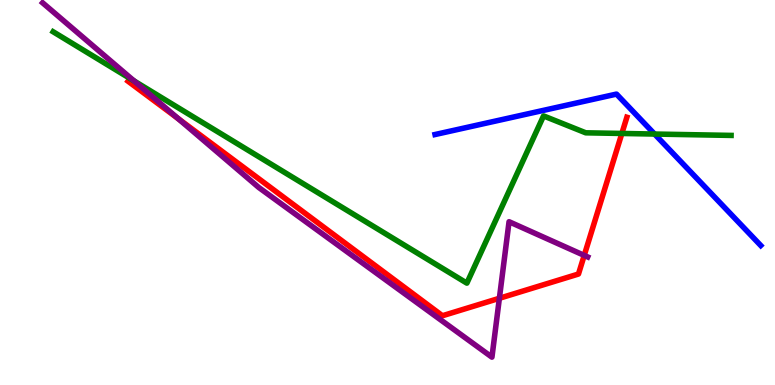[{'lines': ['blue', 'red'], 'intersections': []}, {'lines': ['green', 'red'], 'intersections': [{'x': 8.02, 'y': 6.53}]}, {'lines': ['purple', 'red'], 'intersections': [{'x': 2.3, 'y': 6.92}, {'x': 6.44, 'y': 2.25}, {'x': 7.54, 'y': 3.37}]}, {'lines': ['blue', 'green'], 'intersections': [{'x': 8.45, 'y': 6.52}]}, {'lines': ['blue', 'purple'], 'intersections': []}, {'lines': ['green', 'purple'], 'intersections': [{'x': 1.73, 'y': 7.9}]}]